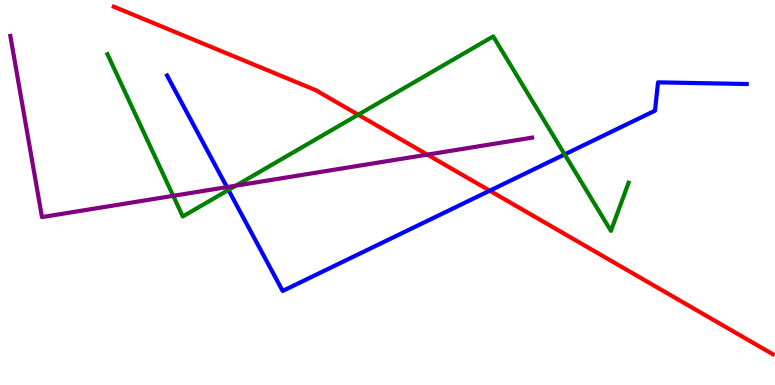[{'lines': ['blue', 'red'], 'intersections': [{'x': 6.32, 'y': 5.05}]}, {'lines': ['green', 'red'], 'intersections': [{'x': 4.62, 'y': 7.02}]}, {'lines': ['purple', 'red'], 'intersections': [{'x': 5.51, 'y': 5.98}]}, {'lines': ['blue', 'green'], 'intersections': [{'x': 2.95, 'y': 5.07}, {'x': 7.29, 'y': 5.99}]}, {'lines': ['blue', 'purple'], 'intersections': [{'x': 2.93, 'y': 5.14}]}, {'lines': ['green', 'purple'], 'intersections': [{'x': 2.23, 'y': 4.91}, {'x': 3.04, 'y': 5.18}]}]